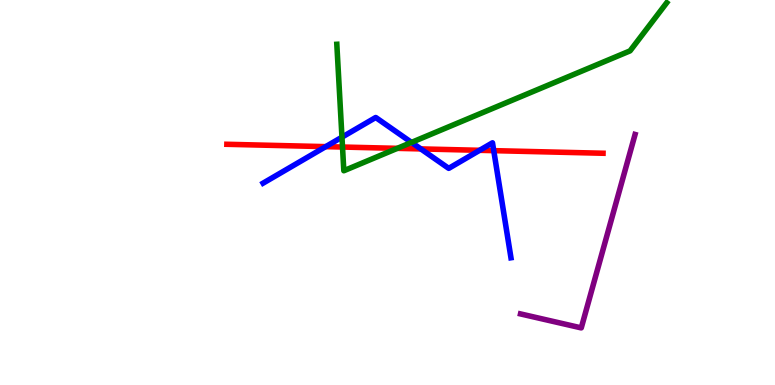[{'lines': ['blue', 'red'], 'intersections': [{'x': 4.2, 'y': 6.19}, {'x': 5.43, 'y': 6.13}, {'x': 6.19, 'y': 6.1}, {'x': 6.37, 'y': 6.09}]}, {'lines': ['green', 'red'], 'intersections': [{'x': 4.42, 'y': 6.18}, {'x': 5.13, 'y': 6.15}]}, {'lines': ['purple', 'red'], 'intersections': []}, {'lines': ['blue', 'green'], 'intersections': [{'x': 4.41, 'y': 6.44}, {'x': 5.31, 'y': 6.3}]}, {'lines': ['blue', 'purple'], 'intersections': []}, {'lines': ['green', 'purple'], 'intersections': []}]